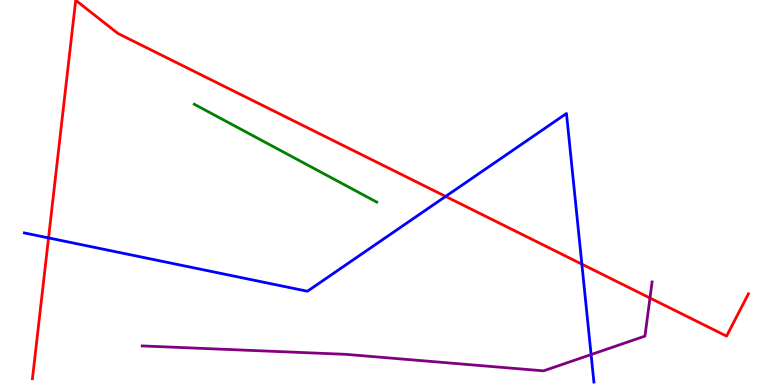[{'lines': ['blue', 'red'], 'intersections': [{'x': 0.626, 'y': 3.82}, {'x': 5.75, 'y': 4.9}, {'x': 7.51, 'y': 3.14}]}, {'lines': ['green', 'red'], 'intersections': []}, {'lines': ['purple', 'red'], 'intersections': [{'x': 8.39, 'y': 2.26}]}, {'lines': ['blue', 'green'], 'intersections': []}, {'lines': ['blue', 'purple'], 'intersections': [{'x': 7.63, 'y': 0.791}]}, {'lines': ['green', 'purple'], 'intersections': []}]